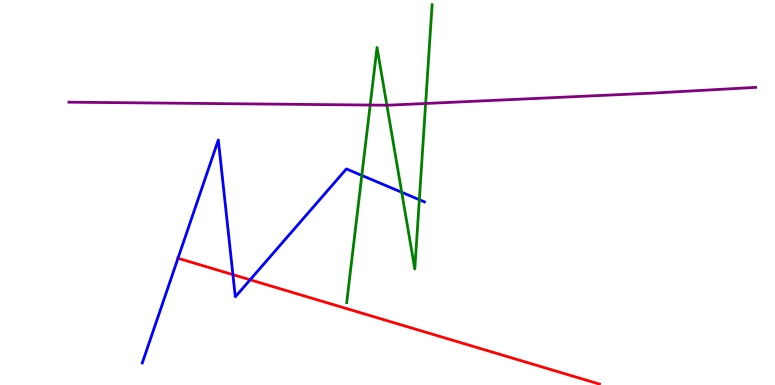[{'lines': ['blue', 'red'], 'intersections': [{'x': 2.3, 'y': 3.29}, {'x': 3.01, 'y': 2.87}, {'x': 3.23, 'y': 2.73}]}, {'lines': ['green', 'red'], 'intersections': []}, {'lines': ['purple', 'red'], 'intersections': []}, {'lines': ['blue', 'green'], 'intersections': [{'x': 4.67, 'y': 5.44}, {'x': 5.18, 'y': 5.01}, {'x': 5.41, 'y': 4.81}]}, {'lines': ['blue', 'purple'], 'intersections': []}, {'lines': ['green', 'purple'], 'intersections': [{'x': 4.78, 'y': 7.27}, {'x': 4.99, 'y': 7.27}, {'x': 5.49, 'y': 7.31}]}]